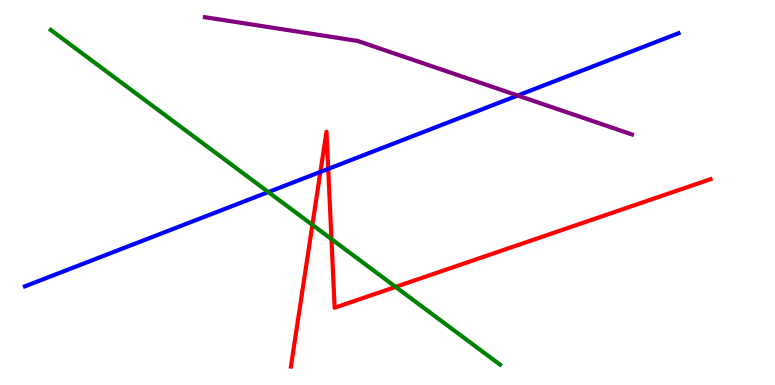[{'lines': ['blue', 'red'], 'intersections': [{'x': 4.13, 'y': 5.53}, {'x': 4.24, 'y': 5.61}]}, {'lines': ['green', 'red'], 'intersections': [{'x': 4.03, 'y': 4.16}, {'x': 4.28, 'y': 3.79}, {'x': 5.11, 'y': 2.55}]}, {'lines': ['purple', 'red'], 'intersections': []}, {'lines': ['blue', 'green'], 'intersections': [{'x': 3.46, 'y': 5.01}]}, {'lines': ['blue', 'purple'], 'intersections': [{'x': 6.68, 'y': 7.52}]}, {'lines': ['green', 'purple'], 'intersections': []}]